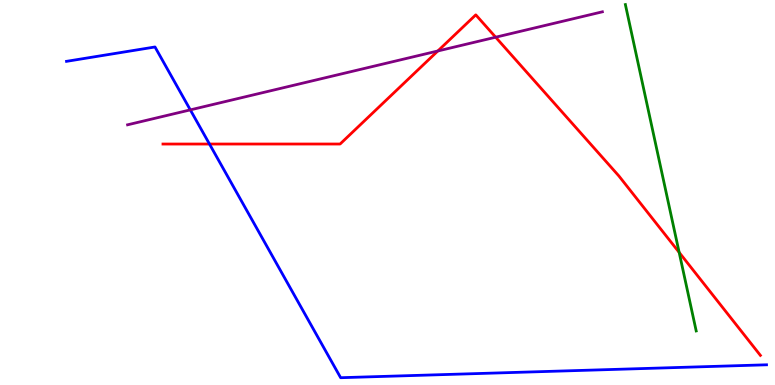[{'lines': ['blue', 'red'], 'intersections': [{'x': 2.7, 'y': 6.26}]}, {'lines': ['green', 'red'], 'intersections': [{'x': 8.76, 'y': 3.44}]}, {'lines': ['purple', 'red'], 'intersections': [{'x': 5.65, 'y': 8.68}, {'x': 6.4, 'y': 9.03}]}, {'lines': ['blue', 'green'], 'intersections': []}, {'lines': ['blue', 'purple'], 'intersections': [{'x': 2.46, 'y': 7.15}]}, {'lines': ['green', 'purple'], 'intersections': []}]